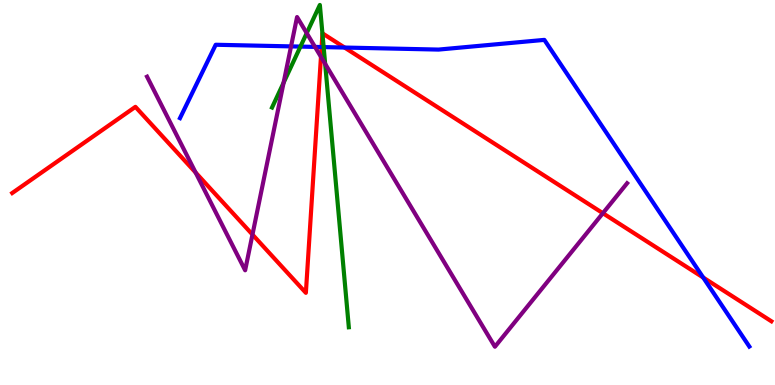[{'lines': ['blue', 'red'], 'intersections': [{'x': 4.15, 'y': 8.78}, {'x': 4.45, 'y': 8.77}, {'x': 9.07, 'y': 2.79}]}, {'lines': ['green', 'red'], 'intersections': [{'x': 4.16, 'y': 9.13}]}, {'lines': ['purple', 'red'], 'intersections': [{'x': 2.52, 'y': 5.52}, {'x': 3.26, 'y': 3.91}, {'x': 4.14, 'y': 8.52}, {'x': 7.78, 'y': 4.46}]}, {'lines': ['blue', 'green'], 'intersections': [{'x': 3.88, 'y': 8.79}, {'x': 4.18, 'y': 8.78}]}, {'lines': ['blue', 'purple'], 'intersections': [{'x': 3.76, 'y': 8.8}, {'x': 4.06, 'y': 8.78}]}, {'lines': ['green', 'purple'], 'intersections': [{'x': 3.66, 'y': 7.85}, {'x': 3.96, 'y': 9.14}, {'x': 4.2, 'y': 8.34}]}]